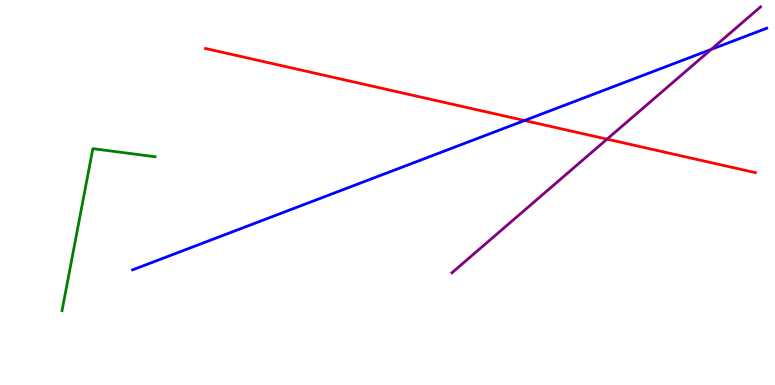[{'lines': ['blue', 'red'], 'intersections': [{'x': 6.77, 'y': 6.87}]}, {'lines': ['green', 'red'], 'intersections': []}, {'lines': ['purple', 'red'], 'intersections': [{'x': 7.83, 'y': 6.39}]}, {'lines': ['blue', 'green'], 'intersections': []}, {'lines': ['blue', 'purple'], 'intersections': [{'x': 9.18, 'y': 8.72}]}, {'lines': ['green', 'purple'], 'intersections': []}]